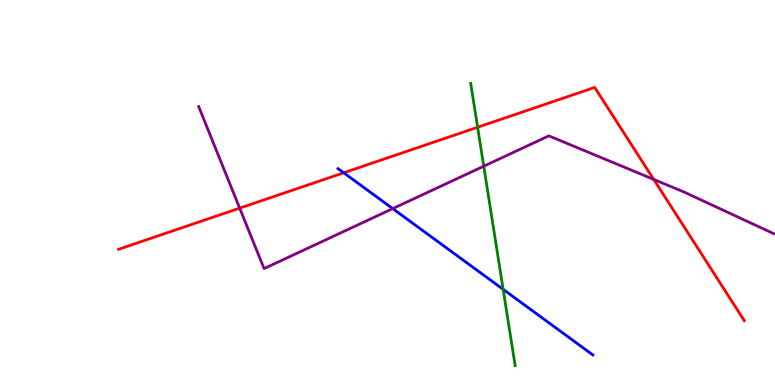[{'lines': ['blue', 'red'], 'intersections': [{'x': 4.44, 'y': 5.51}]}, {'lines': ['green', 'red'], 'intersections': [{'x': 6.16, 'y': 6.69}]}, {'lines': ['purple', 'red'], 'intersections': [{'x': 3.09, 'y': 4.59}, {'x': 8.43, 'y': 5.34}]}, {'lines': ['blue', 'green'], 'intersections': [{'x': 6.49, 'y': 2.48}]}, {'lines': ['blue', 'purple'], 'intersections': [{'x': 5.07, 'y': 4.58}]}, {'lines': ['green', 'purple'], 'intersections': [{'x': 6.24, 'y': 5.68}]}]